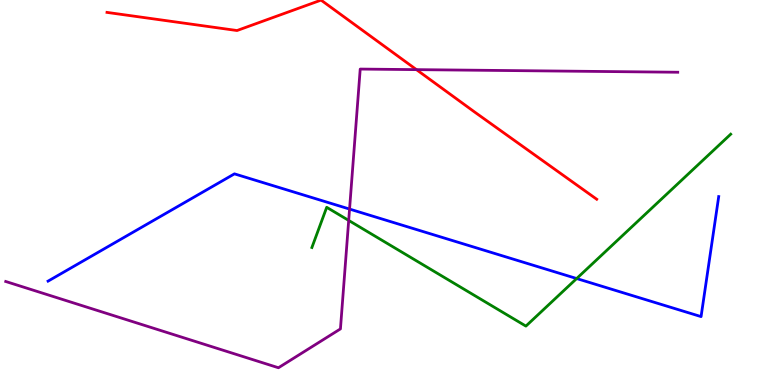[{'lines': ['blue', 'red'], 'intersections': []}, {'lines': ['green', 'red'], 'intersections': []}, {'lines': ['purple', 'red'], 'intersections': [{'x': 5.37, 'y': 8.19}]}, {'lines': ['blue', 'green'], 'intersections': [{'x': 7.44, 'y': 2.77}]}, {'lines': ['blue', 'purple'], 'intersections': [{'x': 4.51, 'y': 4.57}]}, {'lines': ['green', 'purple'], 'intersections': [{'x': 4.5, 'y': 4.27}]}]